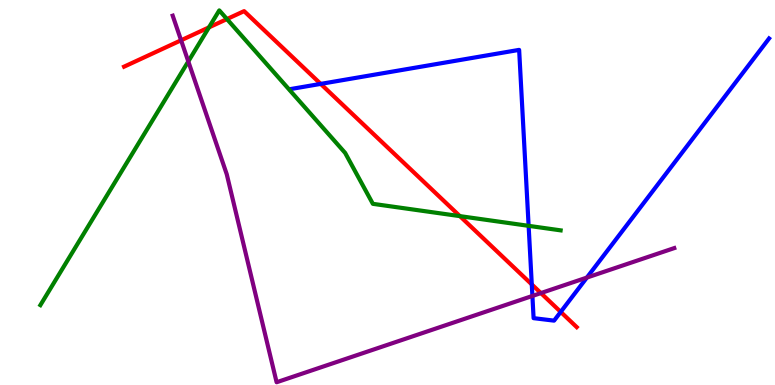[{'lines': ['blue', 'red'], 'intersections': [{'x': 4.14, 'y': 7.82}, {'x': 6.86, 'y': 2.61}, {'x': 7.24, 'y': 1.9}]}, {'lines': ['green', 'red'], 'intersections': [{'x': 2.7, 'y': 9.29}, {'x': 2.93, 'y': 9.5}, {'x': 5.93, 'y': 4.39}]}, {'lines': ['purple', 'red'], 'intersections': [{'x': 2.34, 'y': 8.95}, {'x': 6.98, 'y': 2.39}]}, {'lines': ['blue', 'green'], 'intersections': [{'x': 6.82, 'y': 4.13}]}, {'lines': ['blue', 'purple'], 'intersections': [{'x': 6.87, 'y': 2.31}, {'x': 7.57, 'y': 2.79}]}, {'lines': ['green', 'purple'], 'intersections': [{'x': 2.43, 'y': 8.4}]}]